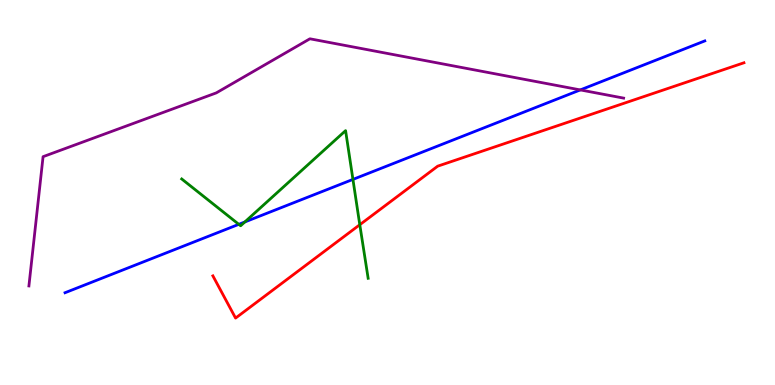[{'lines': ['blue', 'red'], 'intersections': []}, {'lines': ['green', 'red'], 'intersections': [{'x': 4.64, 'y': 4.16}]}, {'lines': ['purple', 'red'], 'intersections': []}, {'lines': ['blue', 'green'], 'intersections': [{'x': 3.08, 'y': 4.17}, {'x': 3.16, 'y': 4.23}, {'x': 4.55, 'y': 5.34}]}, {'lines': ['blue', 'purple'], 'intersections': [{'x': 7.49, 'y': 7.66}]}, {'lines': ['green', 'purple'], 'intersections': []}]